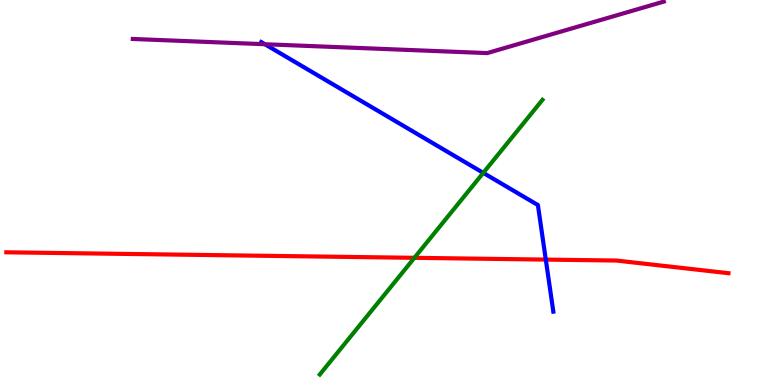[{'lines': ['blue', 'red'], 'intersections': [{'x': 7.04, 'y': 3.26}]}, {'lines': ['green', 'red'], 'intersections': [{'x': 5.35, 'y': 3.3}]}, {'lines': ['purple', 'red'], 'intersections': []}, {'lines': ['blue', 'green'], 'intersections': [{'x': 6.24, 'y': 5.51}]}, {'lines': ['blue', 'purple'], 'intersections': [{'x': 3.42, 'y': 8.85}]}, {'lines': ['green', 'purple'], 'intersections': []}]